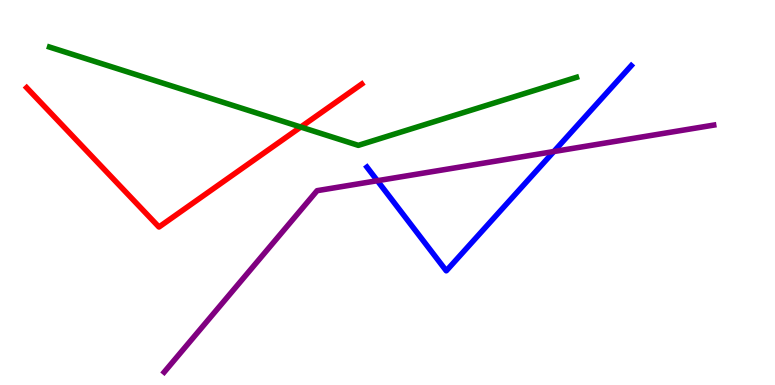[{'lines': ['blue', 'red'], 'intersections': []}, {'lines': ['green', 'red'], 'intersections': [{'x': 3.88, 'y': 6.7}]}, {'lines': ['purple', 'red'], 'intersections': []}, {'lines': ['blue', 'green'], 'intersections': []}, {'lines': ['blue', 'purple'], 'intersections': [{'x': 4.87, 'y': 5.31}, {'x': 7.15, 'y': 6.06}]}, {'lines': ['green', 'purple'], 'intersections': []}]